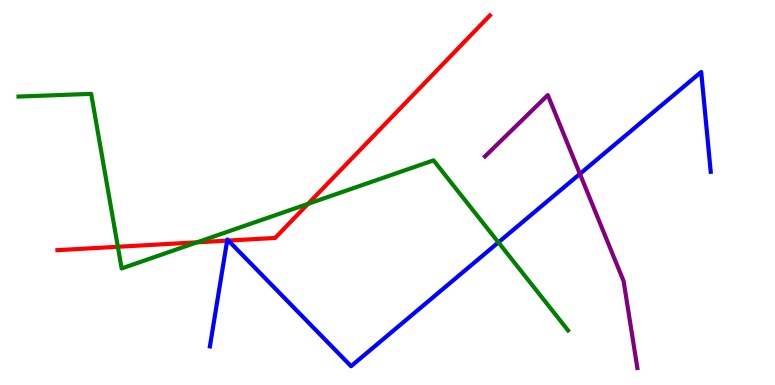[{'lines': ['blue', 'red'], 'intersections': [{'x': 2.93, 'y': 3.75}, {'x': 2.95, 'y': 3.75}]}, {'lines': ['green', 'red'], 'intersections': [{'x': 1.52, 'y': 3.59}, {'x': 2.54, 'y': 3.71}, {'x': 3.97, 'y': 4.71}]}, {'lines': ['purple', 'red'], 'intersections': []}, {'lines': ['blue', 'green'], 'intersections': [{'x': 6.43, 'y': 3.7}]}, {'lines': ['blue', 'purple'], 'intersections': [{'x': 7.48, 'y': 5.48}]}, {'lines': ['green', 'purple'], 'intersections': []}]